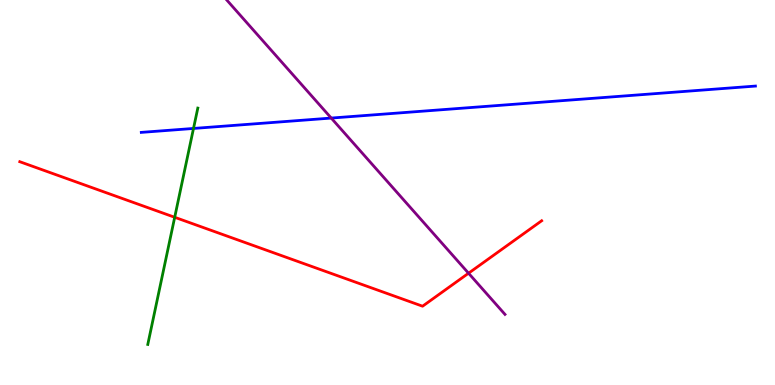[{'lines': ['blue', 'red'], 'intersections': []}, {'lines': ['green', 'red'], 'intersections': [{'x': 2.25, 'y': 4.36}]}, {'lines': ['purple', 'red'], 'intersections': [{'x': 6.05, 'y': 2.9}]}, {'lines': ['blue', 'green'], 'intersections': [{'x': 2.5, 'y': 6.66}]}, {'lines': ['blue', 'purple'], 'intersections': [{'x': 4.27, 'y': 6.93}]}, {'lines': ['green', 'purple'], 'intersections': []}]